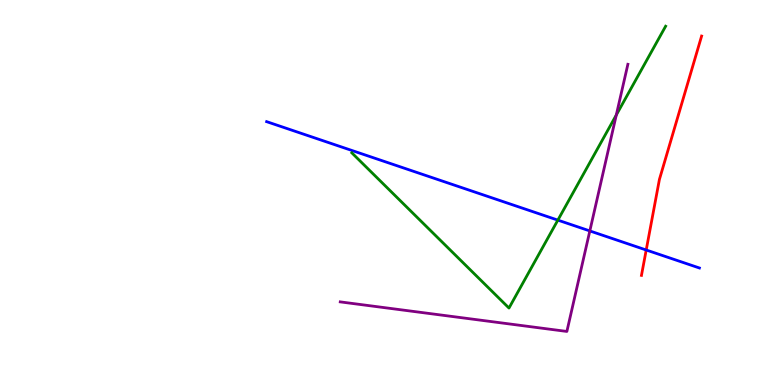[{'lines': ['blue', 'red'], 'intersections': [{'x': 8.34, 'y': 3.51}]}, {'lines': ['green', 'red'], 'intersections': []}, {'lines': ['purple', 'red'], 'intersections': []}, {'lines': ['blue', 'green'], 'intersections': [{'x': 7.2, 'y': 4.28}]}, {'lines': ['blue', 'purple'], 'intersections': [{'x': 7.61, 'y': 4.0}]}, {'lines': ['green', 'purple'], 'intersections': [{'x': 7.95, 'y': 7.01}]}]